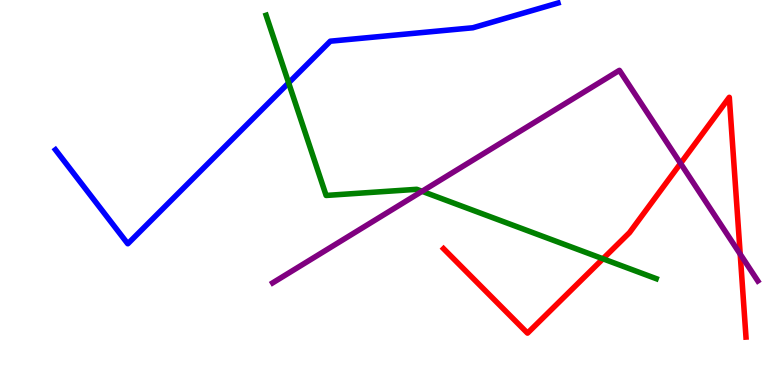[{'lines': ['blue', 'red'], 'intersections': []}, {'lines': ['green', 'red'], 'intersections': [{'x': 7.78, 'y': 3.28}]}, {'lines': ['purple', 'red'], 'intersections': [{'x': 8.78, 'y': 5.76}, {'x': 9.55, 'y': 3.4}]}, {'lines': ['blue', 'green'], 'intersections': [{'x': 3.72, 'y': 7.85}]}, {'lines': ['blue', 'purple'], 'intersections': []}, {'lines': ['green', 'purple'], 'intersections': [{'x': 5.45, 'y': 5.03}]}]